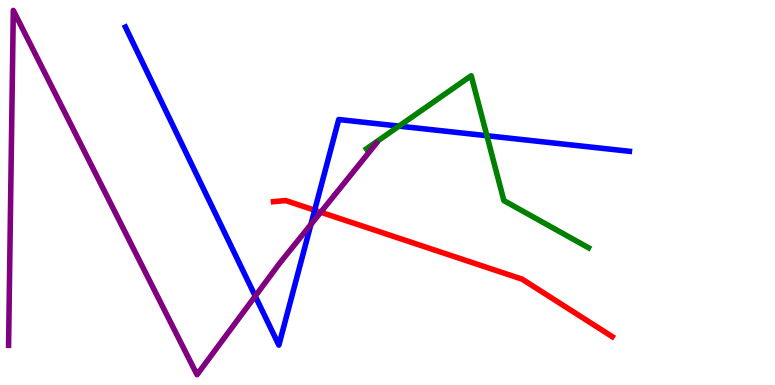[{'lines': ['blue', 'red'], 'intersections': [{'x': 4.06, 'y': 4.54}]}, {'lines': ['green', 'red'], 'intersections': []}, {'lines': ['purple', 'red'], 'intersections': [{'x': 4.14, 'y': 4.49}]}, {'lines': ['blue', 'green'], 'intersections': [{'x': 5.15, 'y': 6.72}, {'x': 6.28, 'y': 6.47}]}, {'lines': ['blue', 'purple'], 'intersections': [{'x': 3.29, 'y': 2.31}, {'x': 4.01, 'y': 4.17}]}, {'lines': ['green', 'purple'], 'intersections': []}]